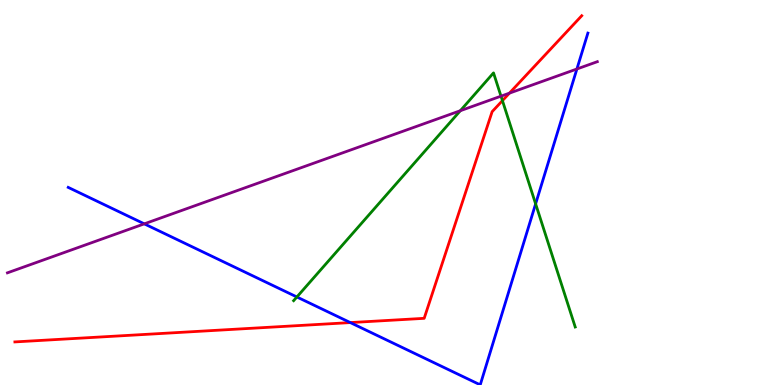[{'lines': ['blue', 'red'], 'intersections': [{'x': 4.52, 'y': 1.62}]}, {'lines': ['green', 'red'], 'intersections': [{'x': 6.48, 'y': 7.39}]}, {'lines': ['purple', 'red'], 'intersections': [{'x': 6.57, 'y': 7.58}]}, {'lines': ['blue', 'green'], 'intersections': [{'x': 3.83, 'y': 2.29}, {'x': 6.91, 'y': 4.7}]}, {'lines': ['blue', 'purple'], 'intersections': [{'x': 1.86, 'y': 4.19}, {'x': 7.44, 'y': 8.21}]}, {'lines': ['green', 'purple'], 'intersections': [{'x': 5.94, 'y': 7.12}, {'x': 6.46, 'y': 7.5}]}]